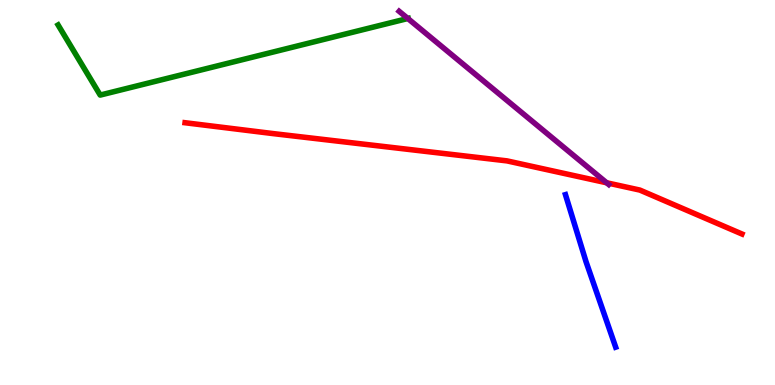[{'lines': ['blue', 'red'], 'intersections': []}, {'lines': ['green', 'red'], 'intersections': []}, {'lines': ['purple', 'red'], 'intersections': [{'x': 7.83, 'y': 5.25}]}, {'lines': ['blue', 'green'], 'intersections': []}, {'lines': ['blue', 'purple'], 'intersections': []}, {'lines': ['green', 'purple'], 'intersections': [{'x': 5.26, 'y': 9.52}]}]